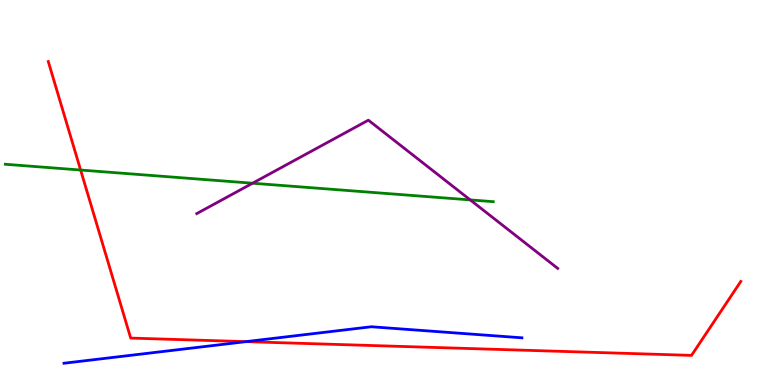[{'lines': ['blue', 'red'], 'intersections': [{'x': 3.17, 'y': 1.13}]}, {'lines': ['green', 'red'], 'intersections': [{'x': 1.04, 'y': 5.58}]}, {'lines': ['purple', 'red'], 'intersections': []}, {'lines': ['blue', 'green'], 'intersections': []}, {'lines': ['blue', 'purple'], 'intersections': []}, {'lines': ['green', 'purple'], 'intersections': [{'x': 3.26, 'y': 5.24}, {'x': 6.07, 'y': 4.81}]}]